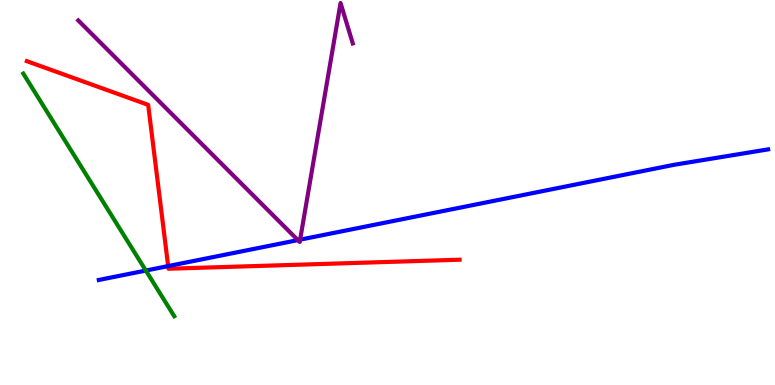[{'lines': ['blue', 'red'], 'intersections': [{'x': 2.17, 'y': 3.09}]}, {'lines': ['green', 'red'], 'intersections': []}, {'lines': ['purple', 'red'], 'intersections': []}, {'lines': ['blue', 'green'], 'intersections': [{'x': 1.88, 'y': 2.97}]}, {'lines': ['blue', 'purple'], 'intersections': [{'x': 3.84, 'y': 3.76}, {'x': 3.87, 'y': 3.78}]}, {'lines': ['green', 'purple'], 'intersections': []}]